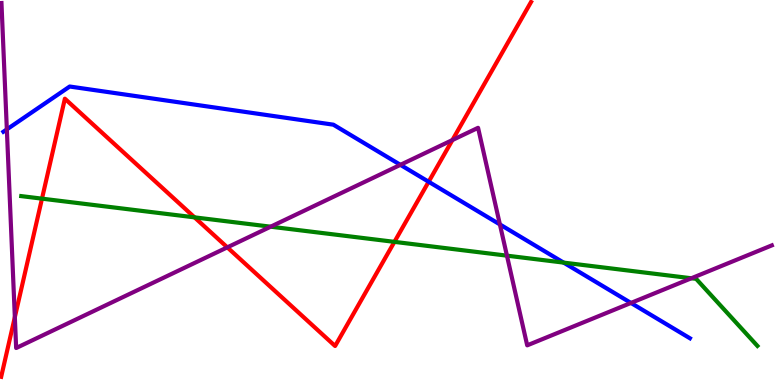[{'lines': ['blue', 'red'], 'intersections': [{'x': 5.53, 'y': 5.28}]}, {'lines': ['green', 'red'], 'intersections': [{'x': 0.542, 'y': 4.84}, {'x': 2.51, 'y': 4.35}, {'x': 5.09, 'y': 3.72}]}, {'lines': ['purple', 'red'], 'intersections': [{'x': 0.191, 'y': 1.76}, {'x': 2.93, 'y': 3.58}, {'x': 5.84, 'y': 6.36}]}, {'lines': ['blue', 'green'], 'intersections': [{'x': 7.27, 'y': 3.18}]}, {'lines': ['blue', 'purple'], 'intersections': [{'x': 0.0883, 'y': 6.64}, {'x': 5.17, 'y': 5.72}, {'x': 6.45, 'y': 4.17}, {'x': 8.14, 'y': 2.13}]}, {'lines': ['green', 'purple'], 'intersections': [{'x': 3.49, 'y': 4.11}, {'x': 6.54, 'y': 3.36}, {'x': 8.92, 'y': 2.77}]}]